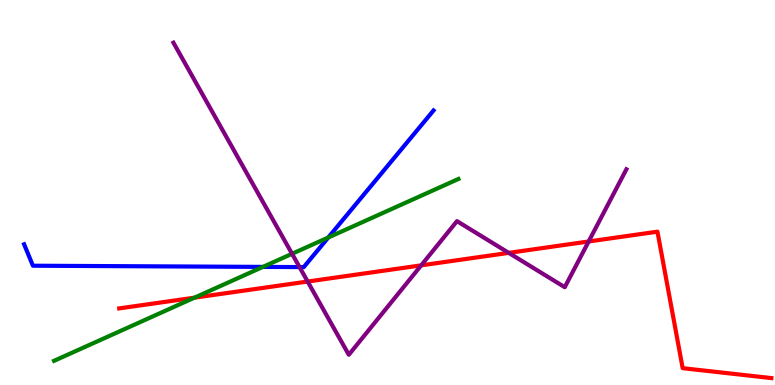[{'lines': ['blue', 'red'], 'intersections': []}, {'lines': ['green', 'red'], 'intersections': [{'x': 2.51, 'y': 2.27}]}, {'lines': ['purple', 'red'], 'intersections': [{'x': 3.97, 'y': 2.69}, {'x': 5.43, 'y': 3.11}, {'x': 6.56, 'y': 3.43}, {'x': 7.6, 'y': 3.73}]}, {'lines': ['blue', 'green'], 'intersections': [{'x': 3.39, 'y': 3.07}, {'x': 4.24, 'y': 3.83}]}, {'lines': ['blue', 'purple'], 'intersections': [{'x': 3.86, 'y': 3.06}]}, {'lines': ['green', 'purple'], 'intersections': [{'x': 3.77, 'y': 3.41}]}]